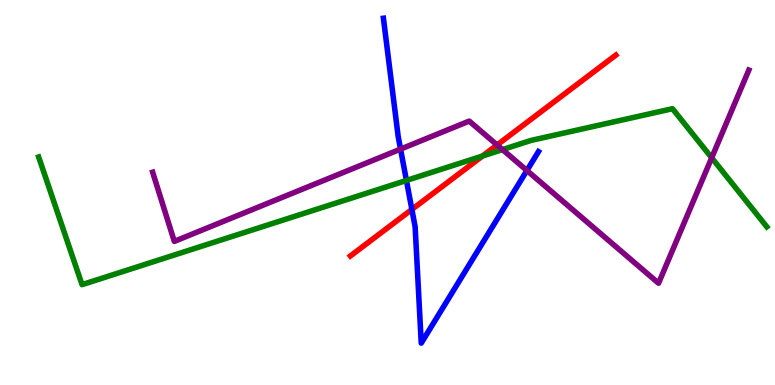[{'lines': ['blue', 'red'], 'intersections': [{'x': 5.31, 'y': 4.56}]}, {'lines': ['green', 'red'], 'intersections': [{'x': 6.23, 'y': 5.95}]}, {'lines': ['purple', 'red'], 'intersections': [{'x': 6.41, 'y': 6.23}]}, {'lines': ['blue', 'green'], 'intersections': [{'x': 5.24, 'y': 5.31}]}, {'lines': ['blue', 'purple'], 'intersections': [{'x': 5.17, 'y': 6.13}, {'x': 6.8, 'y': 5.57}]}, {'lines': ['green', 'purple'], 'intersections': [{'x': 6.48, 'y': 6.11}, {'x': 9.18, 'y': 5.9}]}]